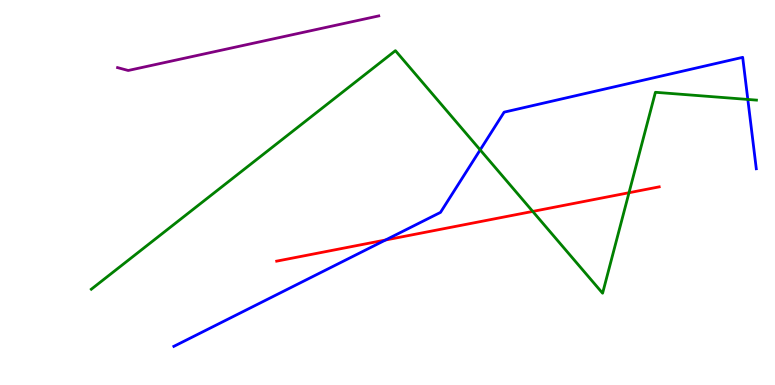[{'lines': ['blue', 'red'], 'intersections': [{'x': 4.97, 'y': 3.77}]}, {'lines': ['green', 'red'], 'intersections': [{'x': 6.87, 'y': 4.51}, {'x': 8.12, 'y': 4.99}]}, {'lines': ['purple', 'red'], 'intersections': []}, {'lines': ['blue', 'green'], 'intersections': [{'x': 6.2, 'y': 6.11}, {'x': 9.65, 'y': 7.42}]}, {'lines': ['blue', 'purple'], 'intersections': []}, {'lines': ['green', 'purple'], 'intersections': []}]